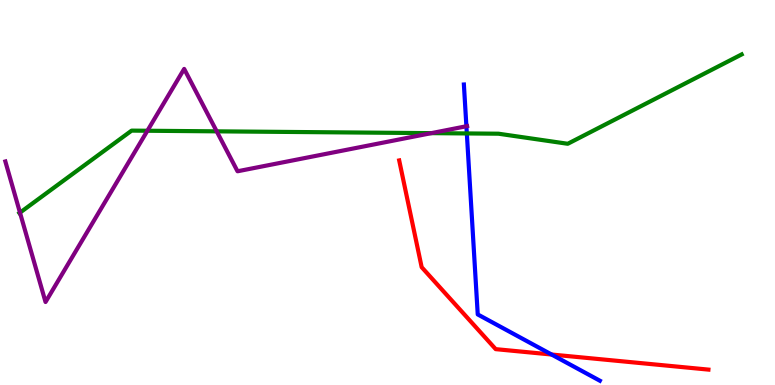[{'lines': ['blue', 'red'], 'intersections': [{'x': 7.12, 'y': 0.792}]}, {'lines': ['green', 'red'], 'intersections': []}, {'lines': ['purple', 'red'], 'intersections': []}, {'lines': ['blue', 'green'], 'intersections': [{'x': 6.02, 'y': 6.53}]}, {'lines': ['blue', 'purple'], 'intersections': [{'x': 6.02, 'y': 6.72}]}, {'lines': ['green', 'purple'], 'intersections': [{'x': 0.258, 'y': 4.48}, {'x': 1.9, 'y': 6.6}, {'x': 2.8, 'y': 6.59}, {'x': 5.57, 'y': 6.54}]}]